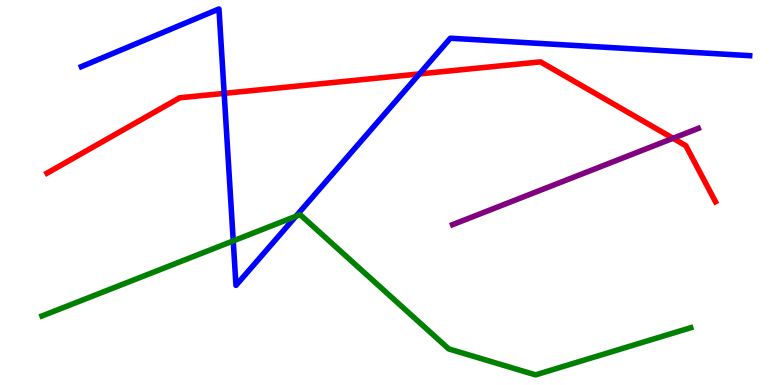[{'lines': ['blue', 'red'], 'intersections': [{'x': 2.89, 'y': 7.57}, {'x': 5.41, 'y': 8.08}]}, {'lines': ['green', 'red'], 'intersections': []}, {'lines': ['purple', 'red'], 'intersections': [{'x': 8.68, 'y': 6.41}]}, {'lines': ['blue', 'green'], 'intersections': [{'x': 3.01, 'y': 3.74}, {'x': 3.82, 'y': 4.38}]}, {'lines': ['blue', 'purple'], 'intersections': []}, {'lines': ['green', 'purple'], 'intersections': []}]